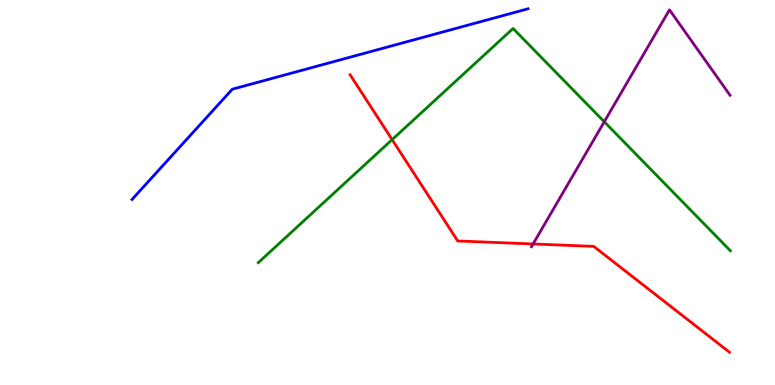[{'lines': ['blue', 'red'], 'intersections': []}, {'lines': ['green', 'red'], 'intersections': [{'x': 5.06, 'y': 6.37}]}, {'lines': ['purple', 'red'], 'intersections': [{'x': 6.88, 'y': 3.66}]}, {'lines': ['blue', 'green'], 'intersections': []}, {'lines': ['blue', 'purple'], 'intersections': []}, {'lines': ['green', 'purple'], 'intersections': [{'x': 7.8, 'y': 6.84}]}]